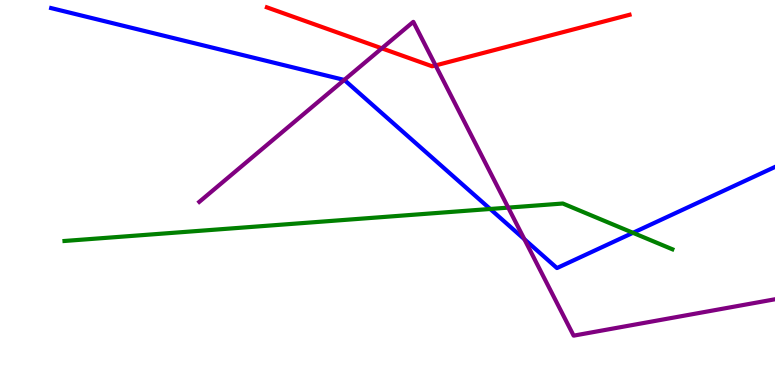[{'lines': ['blue', 'red'], 'intersections': []}, {'lines': ['green', 'red'], 'intersections': []}, {'lines': ['purple', 'red'], 'intersections': [{'x': 4.93, 'y': 8.74}, {'x': 5.62, 'y': 8.3}]}, {'lines': ['blue', 'green'], 'intersections': [{'x': 6.32, 'y': 4.57}, {'x': 8.17, 'y': 3.95}]}, {'lines': ['blue', 'purple'], 'intersections': [{'x': 4.44, 'y': 7.92}, {'x': 6.77, 'y': 3.79}]}, {'lines': ['green', 'purple'], 'intersections': [{'x': 6.56, 'y': 4.61}]}]